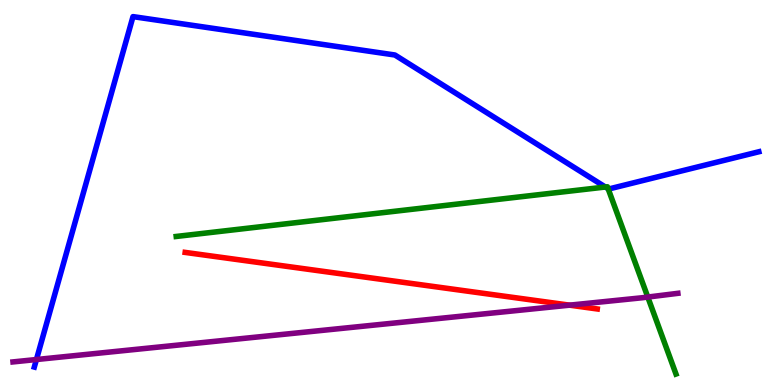[{'lines': ['blue', 'red'], 'intersections': []}, {'lines': ['green', 'red'], 'intersections': []}, {'lines': ['purple', 'red'], 'intersections': [{'x': 7.35, 'y': 2.07}]}, {'lines': ['blue', 'green'], 'intersections': [{'x': 7.81, 'y': 5.14}, {'x': 7.85, 'y': 5.1}]}, {'lines': ['blue', 'purple'], 'intersections': [{'x': 0.47, 'y': 0.662}]}, {'lines': ['green', 'purple'], 'intersections': [{'x': 8.36, 'y': 2.28}]}]